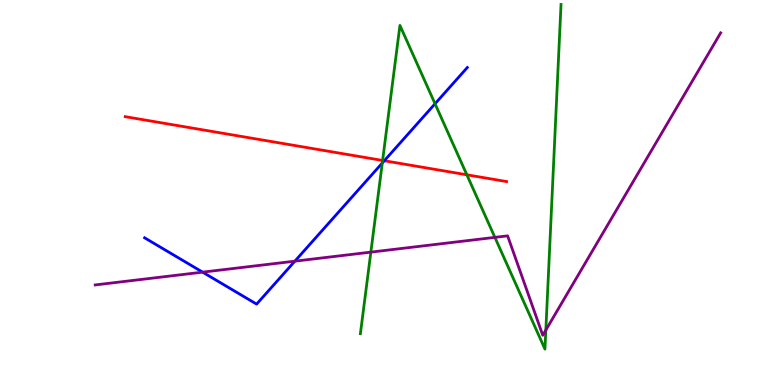[{'lines': ['blue', 'red'], 'intersections': [{'x': 4.96, 'y': 5.82}]}, {'lines': ['green', 'red'], 'intersections': [{'x': 4.94, 'y': 5.83}, {'x': 6.02, 'y': 5.46}]}, {'lines': ['purple', 'red'], 'intersections': []}, {'lines': ['blue', 'green'], 'intersections': [{'x': 4.93, 'y': 5.77}, {'x': 5.61, 'y': 7.3}]}, {'lines': ['blue', 'purple'], 'intersections': [{'x': 2.61, 'y': 2.93}, {'x': 3.8, 'y': 3.22}]}, {'lines': ['green', 'purple'], 'intersections': [{'x': 4.79, 'y': 3.45}, {'x': 6.39, 'y': 3.83}, {'x': 7.04, 'y': 1.43}]}]